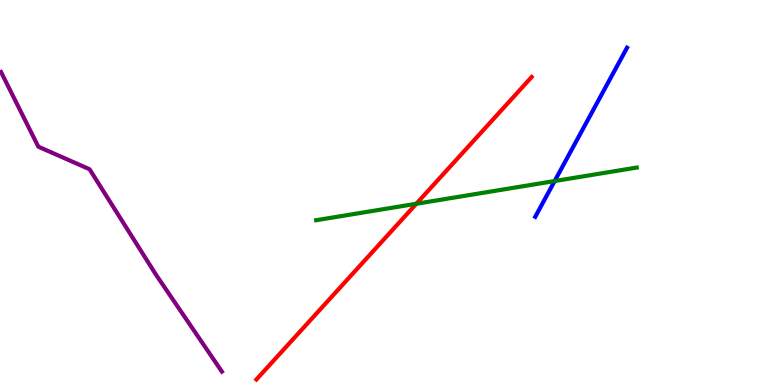[{'lines': ['blue', 'red'], 'intersections': []}, {'lines': ['green', 'red'], 'intersections': [{'x': 5.37, 'y': 4.71}]}, {'lines': ['purple', 'red'], 'intersections': []}, {'lines': ['blue', 'green'], 'intersections': [{'x': 7.16, 'y': 5.3}]}, {'lines': ['blue', 'purple'], 'intersections': []}, {'lines': ['green', 'purple'], 'intersections': []}]